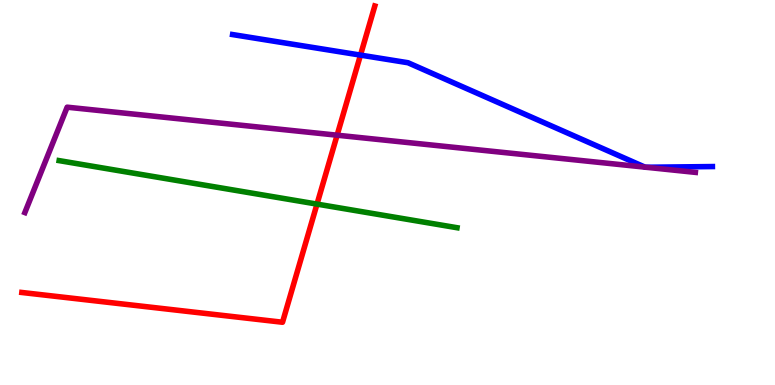[{'lines': ['blue', 'red'], 'intersections': [{'x': 4.65, 'y': 8.57}]}, {'lines': ['green', 'red'], 'intersections': [{'x': 4.09, 'y': 4.7}]}, {'lines': ['purple', 'red'], 'intersections': [{'x': 4.35, 'y': 6.49}]}, {'lines': ['blue', 'green'], 'intersections': []}, {'lines': ['blue', 'purple'], 'intersections': [{'x': 8.32, 'y': 5.66}, {'x': 8.34, 'y': 5.66}]}, {'lines': ['green', 'purple'], 'intersections': []}]